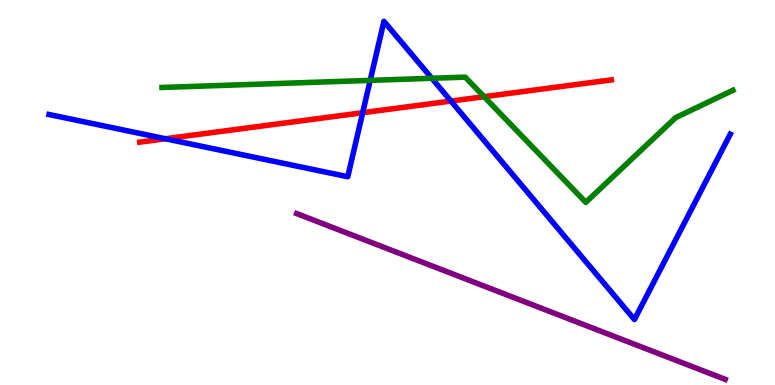[{'lines': ['blue', 'red'], 'intersections': [{'x': 2.13, 'y': 6.4}, {'x': 4.68, 'y': 7.07}, {'x': 5.82, 'y': 7.37}]}, {'lines': ['green', 'red'], 'intersections': [{'x': 6.25, 'y': 7.49}]}, {'lines': ['purple', 'red'], 'intersections': []}, {'lines': ['blue', 'green'], 'intersections': [{'x': 4.78, 'y': 7.91}, {'x': 5.57, 'y': 7.97}]}, {'lines': ['blue', 'purple'], 'intersections': []}, {'lines': ['green', 'purple'], 'intersections': []}]